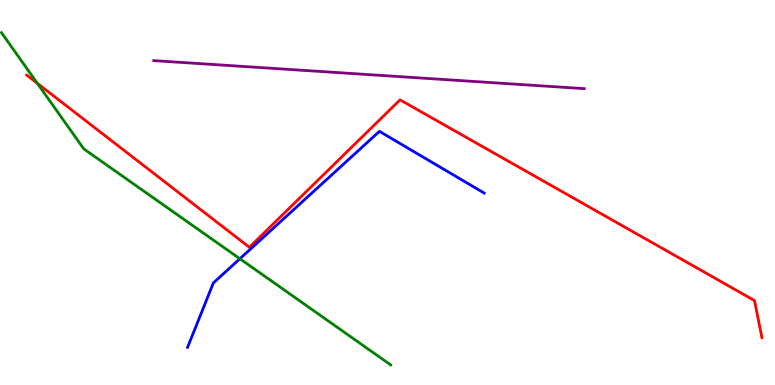[{'lines': ['blue', 'red'], 'intersections': []}, {'lines': ['green', 'red'], 'intersections': [{'x': 0.482, 'y': 7.83}]}, {'lines': ['purple', 'red'], 'intersections': []}, {'lines': ['blue', 'green'], 'intersections': [{'x': 3.1, 'y': 3.28}]}, {'lines': ['blue', 'purple'], 'intersections': []}, {'lines': ['green', 'purple'], 'intersections': []}]